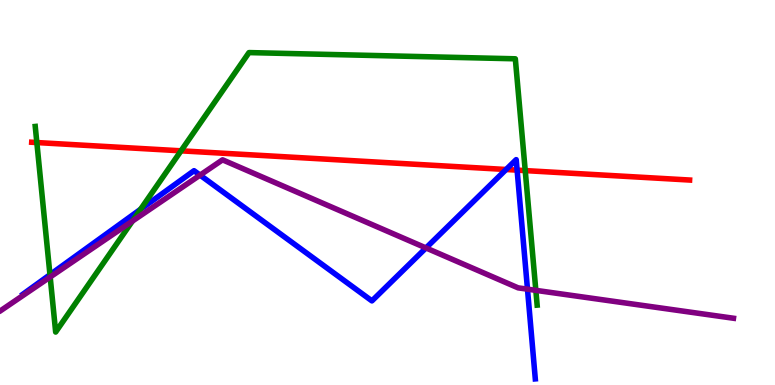[{'lines': ['blue', 'red'], 'intersections': [{'x': 6.53, 'y': 5.6}, {'x': 6.67, 'y': 5.58}]}, {'lines': ['green', 'red'], 'intersections': [{'x': 0.475, 'y': 6.3}, {'x': 2.34, 'y': 6.08}, {'x': 6.78, 'y': 5.57}]}, {'lines': ['purple', 'red'], 'intersections': []}, {'lines': ['blue', 'green'], 'intersections': [{'x': 0.645, 'y': 2.87}, {'x': 1.81, 'y': 4.56}]}, {'lines': ['blue', 'purple'], 'intersections': [{'x': 2.58, 'y': 5.45}, {'x': 5.5, 'y': 3.56}, {'x': 6.81, 'y': 2.49}]}, {'lines': ['green', 'purple'], 'intersections': [{'x': 0.648, 'y': 2.81}, {'x': 1.71, 'y': 4.26}, {'x': 6.91, 'y': 2.46}]}]